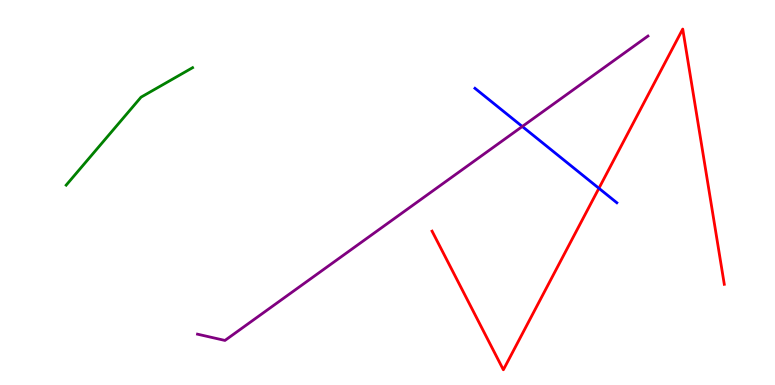[{'lines': ['blue', 'red'], 'intersections': [{'x': 7.73, 'y': 5.11}]}, {'lines': ['green', 'red'], 'intersections': []}, {'lines': ['purple', 'red'], 'intersections': []}, {'lines': ['blue', 'green'], 'intersections': []}, {'lines': ['blue', 'purple'], 'intersections': [{'x': 6.74, 'y': 6.71}]}, {'lines': ['green', 'purple'], 'intersections': []}]